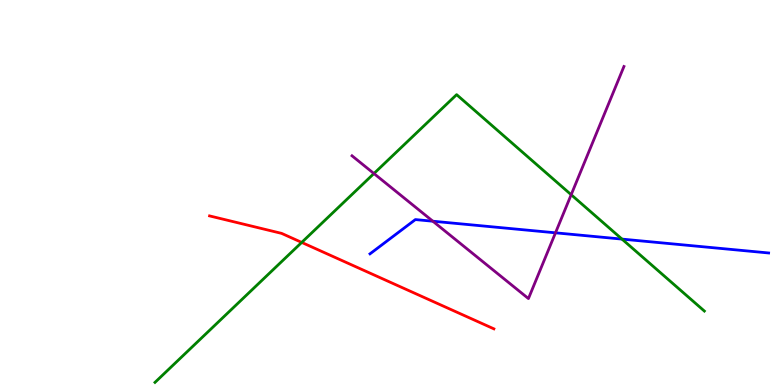[{'lines': ['blue', 'red'], 'intersections': []}, {'lines': ['green', 'red'], 'intersections': [{'x': 3.89, 'y': 3.7}]}, {'lines': ['purple', 'red'], 'intersections': []}, {'lines': ['blue', 'green'], 'intersections': [{'x': 8.03, 'y': 3.79}]}, {'lines': ['blue', 'purple'], 'intersections': [{'x': 5.59, 'y': 4.25}, {'x': 7.17, 'y': 3.95}]}, {'lines': ['green', 'purple'], 'intersections': [{'x': 4.82, 'y': 5.49}, {'x': 7.37, 'y': 4.94}]}]